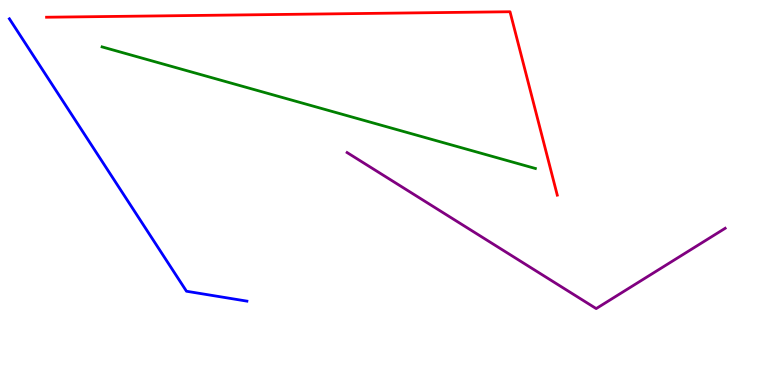[{'lines': ['blue', 'red'], 'intersections': []}, {'lines': ['green', 'red'], 'intersections': []}, {'lines': ['purple', 'red'], 'intersections': []}, {'lines': ['blue', 'green'], 'intersections': []}, {'lines': ['blue', 'purple'], 'intersections': []}, {'lines': ['green', 'purple'], 'intersections': []}]